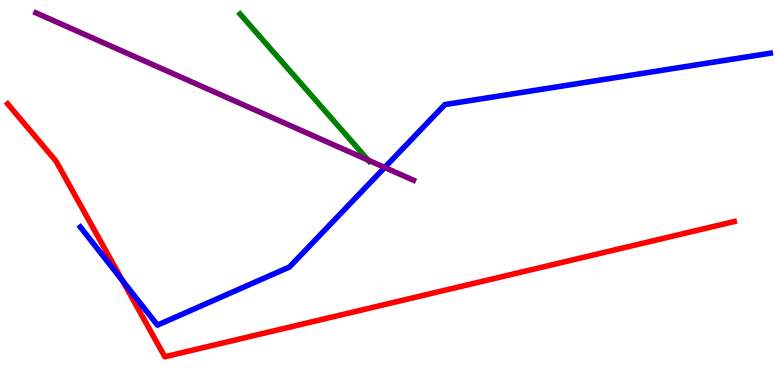[{'lines': ['blue', 'red'], 'intersections': [{'x': 1.58, 'y': 2.71}]}, {'lines': ['green', 'red'], 'intersections': []}, {'lines': ['purple', 'red'], 'intersections': []}, {'lines': ['blue', 'green'], 'intersections': []}, {'lines': ['blue', 'purple'], 'intersections': [{'x': 4.96, 'y': 5.65}]}, {'lines': ['green', 'purple'], 'intersections': [{'x': 4.75, 'y': 5.84}]}]